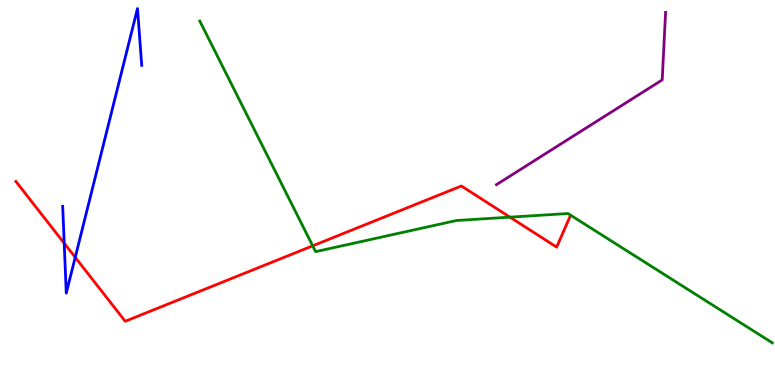[{'lines': ['blue', 'red'], 'intersections': [{'x': 0.829, 'y': 3.68}, {'x': 0.971, 'y': 3.32}]}, {'lines': ['green', 'red'], 'intersections': [{'x': 4.03, 'y': 3.61}, {'x': 6.58, 'y': 4.36}]}, {'lines': ['purple', 'red'], 'intersections': []}, {'lines': ['blue', 'green'], 'intersections': []}, {'lines': ['blue', 'purple'], 'intersections': []}, {'lines': ['green', 'purple'], 'intersections': []}]